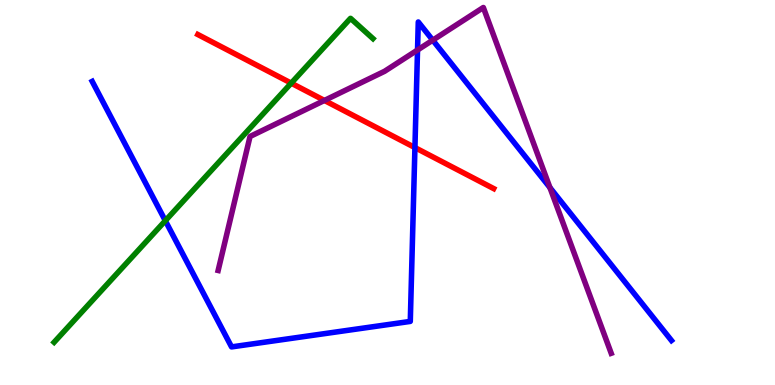[{'lines': ['blue', 'red'], 'intersections': [{'x': 5.35, 'y': 6.17}]}, {'lines': ['green', 'red'], 'intersections': [{'x': 3.76, 'y': 7.84}]}, {'lines': ['purple', 'red'], 'intersections': [{'x': 4.19, 'y': 7.39}]}, {'lines': ['blue', 'green'], 'intersections': [{'x': 2.13, 'y': 4.27}]}, {'lines': ['blue', 'purple'], 'intersections': [{'x': 5.39, 'y': 8.7}, {'x': 5.58, 'y': 8.96}, {'x': 7.1, 'y': 5.13}]}, {'lines': ['green', 'purple'], 'intersections': []}]